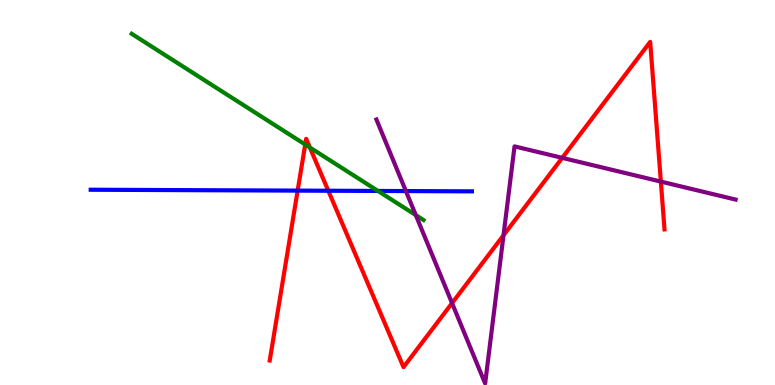[{'lines': ['blue', 'red'], 'intersections': [{'x': 3.84, 'y': 5.05}, {'x': 4.24, 'y': 5.05}]}, {'lines': ['green', 'red'], 'intersections': [{'x': 3.94, 'y': 6.25}, {'x': 4.0, 'y': 6.17}]}, {'lines': ['purple', 'red'], 'intersections': [{'x': 5.83, 'y': 2.13}, {'x': 6.5, 'y': 3.89}, {'x': 7.25, 'y': 5.9}, {'x': 8.53, 'y': 5.28}]}, {'lines': ['blue', 'green'], 'intersections': [{'x': 4.88, 'y': 5.04}]}, {'lines': ['blue', 'purple'], 'intersections': [{'x': 5.24, 'y': 5.04}]}, {'lines': ['green', 'purple'], 'intersections': [{'x': 5.37, 'y': 4.41}]}]